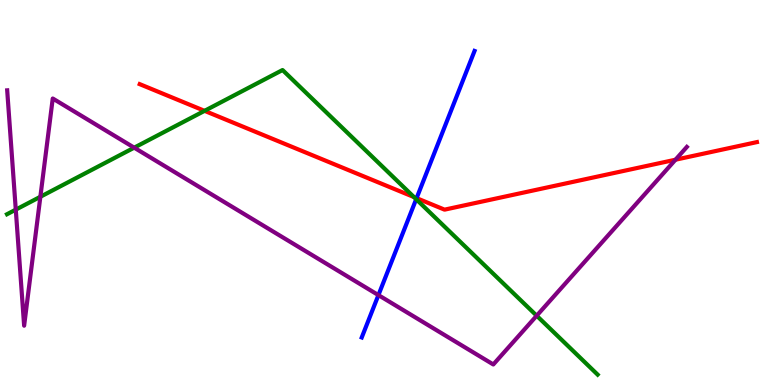[{'lines': ['blue', 'red'], 'intersections': [{'x': 5.38, 'y': 4.85}]}, {'lines': ['green', 'red'], 'intersections': [{'x': 2.64, 'y': 7.12}, {'x': 5.34, 'y': 4.88}]}, {'lines': ['purple', 'red'], 'intersections': [{'x': 8.72, 'y': 5.85}]}, {'lines': ['blue', 'green'], 'intersections': [{'x': 5.37, 'y': 4.83}]}, {'lines': ['blue', 'purple'], 'intersections': [{'x': 4.88, 'y': 2.33}]}, {'lines': ['green', 'purple'], 'intersections': [{'x': 0.204, 'y': 4.55}, {'x': 0.521, 'y': 4.89}, {'x': 1.73, 'y': 6.16}, {'x': 6.92, 'y': 1.8}]}]